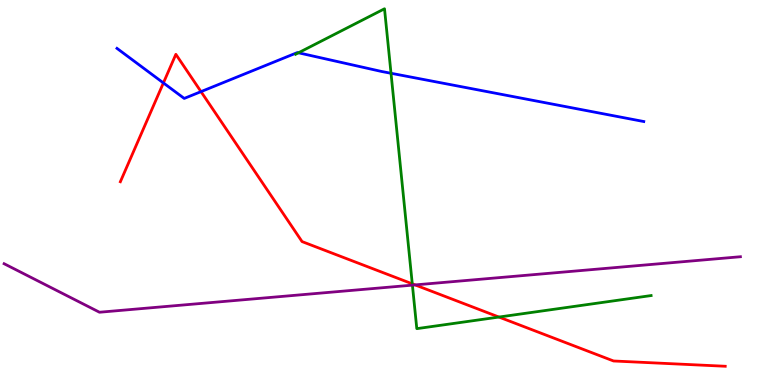[{'lines': ['blue', 'red'], 'intersections': [{'x': 2.11, 'y': 7.85}, {'x': 2.59, 'y': 7.62}]}, {'lines': ['green', 'red'], 'intersections': [{'x': 5.32, 'y': 2.63}, {'x': 6.44, 'y': 1.76}]}, {'lines': ['purple', 'red'], 'intersections': [{'x': 5.36, 'y': 2.6}]}, {'lines': ['blue', 'green'], 'intersections': [{'x': 3.85, 'y': 8.63}, {'x': 5.05, 'y': 8.1}]}, {'lines': ['blue', 'purple'], 'intersections': []}, {'lines': ['green', 'purple'], 'intersections': [{'x': 5.32, 'y': 2.59}]}]